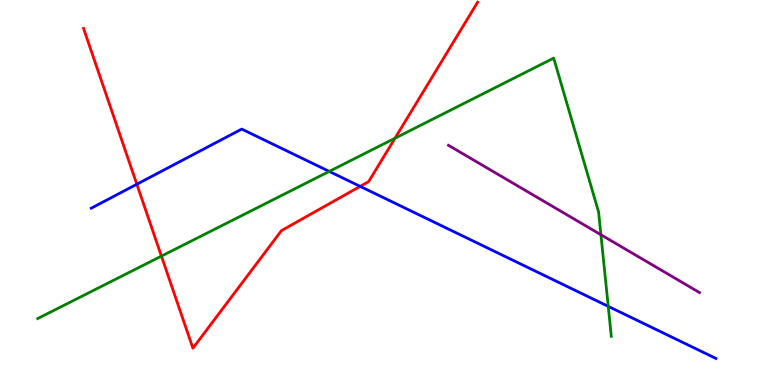[{'lines': ['blue', 'red'], 'intersections': [{'x': 1.77, 'y': 5.21}, {'x': 4.65, 'y': 5.16}]}, {'lines': ['green', 'red'], 'intersections': [{'x': 2.08, 'y': 3.35}, {'x': 5.1, 'y': 6.41}]}, {'lines': ['purple', 'red'], 'intersections': []}, {'lines': ['blue', 'green'], 'intersections': [{'x': 4.25, 'y': 5.55}, {'x': 7.85, 'y': 2.04}]}, {'lines': ['blue', 'purple'], 'intersections': []}, {'lines': ['green', 'purple'], 'intersections': [{'x': 7.75, 'y': 3.9}]}]